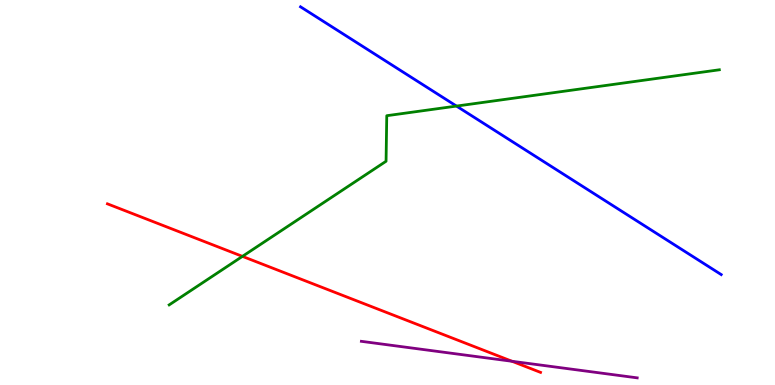[{'lines': ['blue', 'red'], 'intersections': []}, {'lines': ['green', 'red'], 'intersections': [{'x': 3.13, 'y': 3.34}]}, {'lines': ['purple', 'red'], 'intersections': [{'x': 6.61, 'y': 0.616}]}, {'lines': ['blue', 'green'], 'intersections': [{'x': 5.89, 'y': 7.24}]}, {'lines': ['blue', 'purple'], 'intersections': []}, {'lines': ['green', 'purple'], 'intersections': []}]